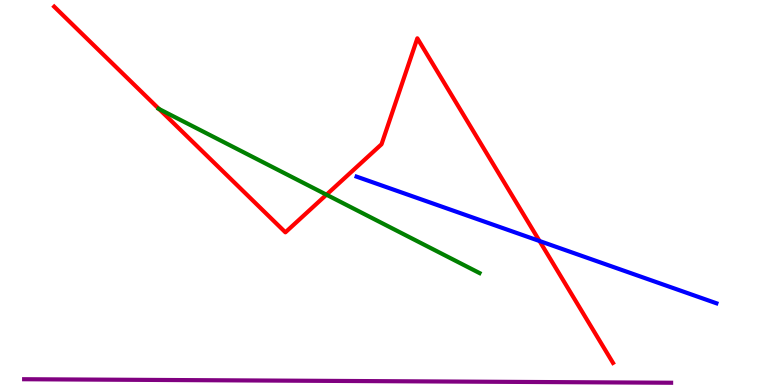[{'lines': ['blue', 'red'], 'intersections': [{'x': 6.96, 'y': 3.74}]}, {'lines': ['green', 'red'], 'intersections': [{'x': 2.05, 'y': 7.17}, {'x': 4.21, 'y': 4.94}]}, {'lines': ['purple', 'red'], 'intersections': []}, {'lines': ['blue', 'green'], 'intersections': []}, {'lines': ['blue', 'purple'], 'intersections': []}, {'lines': ['green', 'purple'], 'intersections': []}]